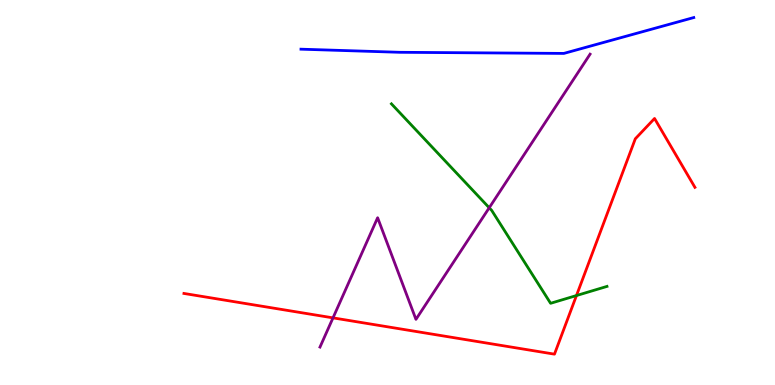[{'lines': ['blue', 'red'], 'intersections': []}, {'lines': ['green', 'red'], 'intersections': [{'x': 7.44, 'y': 2.32}]}, {'lines': ['purple', 'red'], 'intersections': [{'x': 4.3, 'y': 1.74}]}, {'lines': ['blue', 'green'], 'intersections': []}, {'lines': ['blue', 'purple'], 'intersections': []}, {'lines': ['green', 'purple'], 'intersections': [{'x': 6.31, 'y': 4.6}]}]